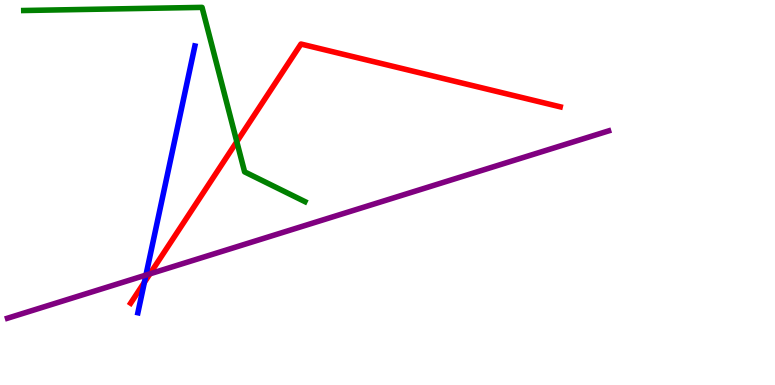[{'lines': ['blue', 'red'], 'intersections': [{'x': 1.86, 'y': 2.67}]}, {'lines': ['green', 'red'], 'intersections': [{'x': 3.06, 'y': 6.32}]}, {'lines': ['purple', 'red'], 'intersections': [{'x': 1.93, 'y': 2.89}]}, {'lines': ['blue', 'green'], 'intersections': []}, {'lines': ['blue', 'purple'], 'intersections': [{'x': 1.88, 'y': 2.85}]}, {'lines': ['green', 'purple'], 'intersections': []}]